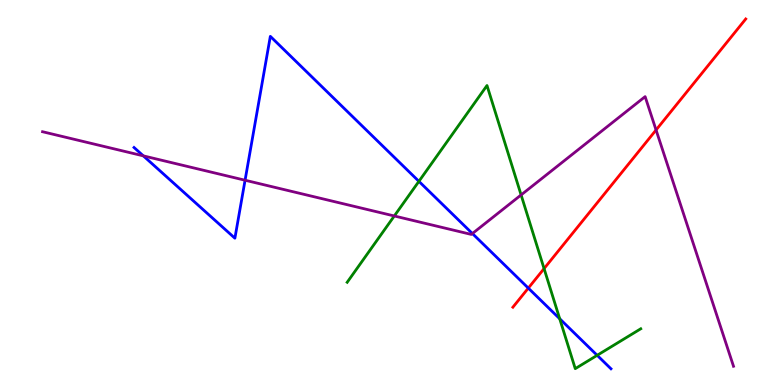[{'lines': ['blue', 'red'], 'intersections': [{'x': 6.82, 'y': 2.52}]}, {'lines': ['green', 'red'], 'intersections': [{'x': 7.02, 'y': 3.02}]}, {'lines': ['purple', 'red'], 'intersections': [{'x': 8.47, 'y': 6.62}]}, {'lines': ['blue', 'green'], 'intersections': [{'x': 5.41, 'y': 5.29}, {'x': 7.22, 'y': 1.72}, {'x': 7.71, 'y': 0.771}]}, {'lines': ['blue', 'purple'], 'intersections': [{'x': 1.85, 'y': 5.95}, {'x': 3.16, 'y': 5.32}, {'x': 6.1, 'y': 3.93}]}, {'lines': ['green', 'purple'], 'intersections': [{'x': 5.09, 'y': 4.39}, {'x': 6.72, 'y': 4.94}]}]